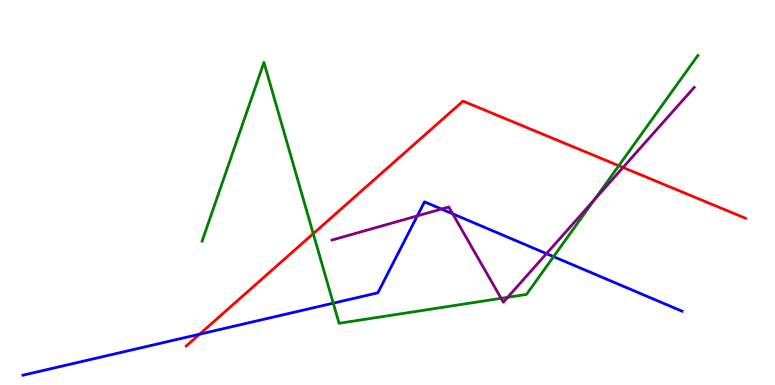[{'lines': ['blue', 'red'], 'intersections': [{'x': 2.58, 'y': 1.32}]}, {'lines': ['green', 'red'], 'intersections': [{'x': 4.04, 'y': 3.93}, {'x': 7.98, 'y': 5.7}]}, {'lines': ['purple', 'red'], 'intersections': [{'x': 8.04, 'y': 5.65}]}, {'lines': ['blue', 'green'], 'intersections': [{'x': 4.3, 'y': 2.13}, {'x': 7.14, 'y': 3.33}]}, {'lines': ['blue', 'purple'], 'intersections': [{'x': 5.38, 'y': 4.39}, {'x': 5.7, 'y': 4.57}, {'x': 5.84, 'y': 4.45}, {'x': 7.05, 'y': 3.41}]}, {'lines': ['green', 'purple'], 'intersections': [{'x': 6.47, 'y': 2.25}, {'x': 6.55, 'y': 2.28}, {'x': 7.67, 'y': 4.81}]}]